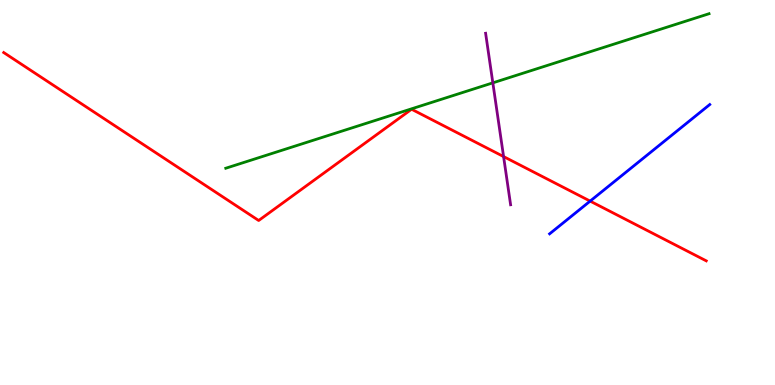[{'lines': ['blue', 'red'], 'intersections': [{'x': 7.61, 'y': 4.78}]}, {'lines': ['green', 'red'], 'intersections': []}, {'lines': ['purple', 'red'], 'intersections': [{'x': 6.5, 'y': 5.93}]}, {'lines': ['blue', 'green'], 'intersections': []}, {'lines': ['blue', 'purple'], 'intersections': []}, {'lines': ['green', 'purple'], 'intersections': [{'x': 6.36, 'y': 7.85}]}]